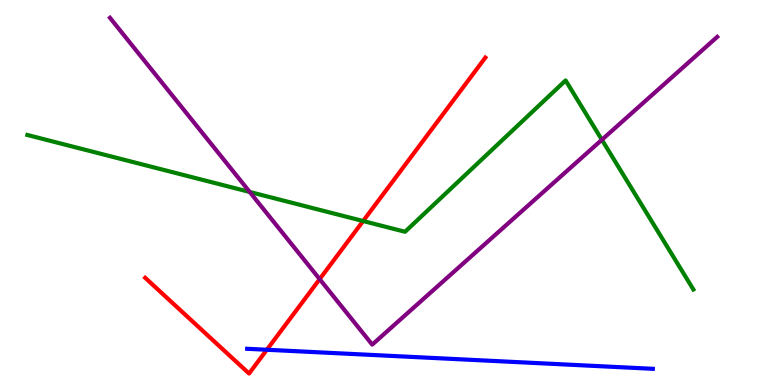[{'lines': ['blue', 'red'], 'intersections': [{'x': 3.44, 'y': 0.915}]}, {'lines': ['green', 'red'], 'intersections': [{'x': 4.69, 'y': 4.26}]}, {'lines': ['purple', 'red'], 'intersections': [{'x': 4.12, 'y': 2.75}]}, {'lines': ['blue', 'green'], 'intersections': []}, {'lines': ['blue', 'purple'], 'intersections': []}, {'lines': ['green', 'purple'], 'intersections': [{'x': 3.22, 'y': 5.01}, {'x': 7.77, 'y': 6.37}]}]